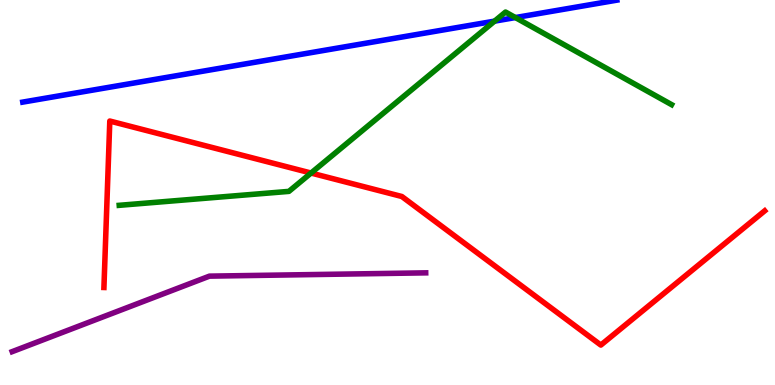[{'lines': ['blue', 'red'], 'intersections': []}, {'lines': ['green', 'red'], 'intersections': [{'x': 4.01, 'y': 5.51}]}, {'lines': ['purple', 'red'], 'intersections': []}, {'lines': ['blue', 'green'], 'intersections': [{'x': 6.38, 'y': 9.45}, {'x': 6.65, 'y': 9.54}]}, {'lines': ['blue', 'purple'], 'intersections': []}, {'lines': ['green', 'purple'], 'intersections': []}]